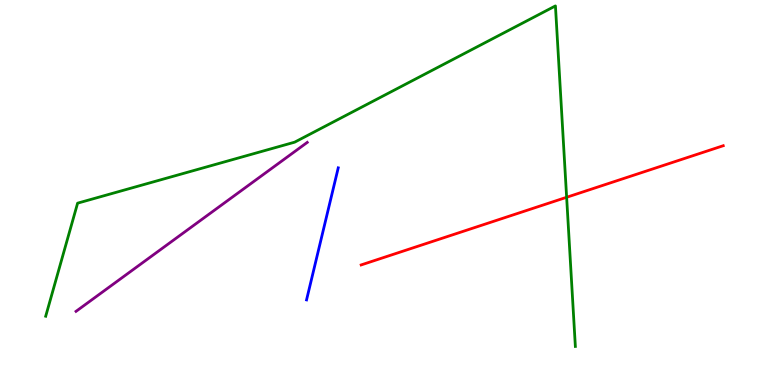[{'lines': ['blue', 'red'], 'intersections': []}, {'lines': ['green', 'red'], 'intersections': [{'x': 7.31, 'y': 4.88}]}, {'lines': ['purple', 'red'], 'intersections': []}, {'lines': ['blue', 'green'], 'intersections': []}, {'lines': ['blue', 'purple'], 'intersections': []}, {'lines': ['green', 'purple'], 'intersections': []}]